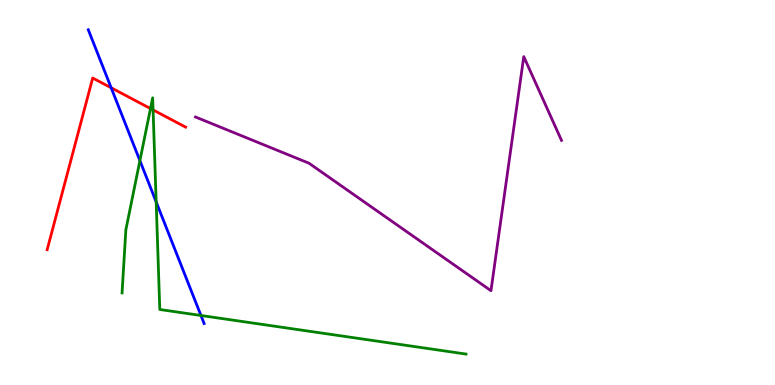[{'lines': ['blue', 'red'], 'intersections': [{'x': 1.43, 'y': 7.72}]}, {'lines': ['green', 'red'], 'intersections': [{'x': 1.94, 'y': 7.18}, {'x': 1.98, 'y': 7.14}]}, {'lines': ['purple', 'red'], 'intersections': []}, {'lines': ['blue', 'green'], 'intersections': [{'x': 1.81, 'y': 5.83}, {'x': 2.02, 'y': 4.76}, {'x': 2.59, 'y': 1.81}]}, {'lines': ['blue', 'purple'], 'intersections': []}, {'lines': ['green', 'purple'], 'intersections': []}]